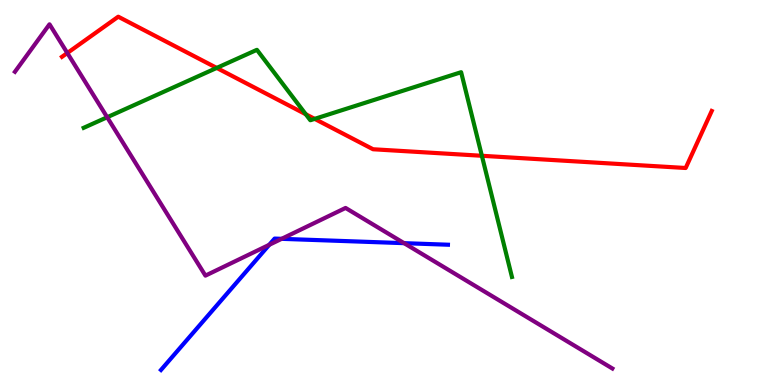[{'lines': ['blue', 'red'], 'intersections': []}, {'lines': ['green', 'red'], 'intersections': [{'x': 2.8, 'y': 8.24}, {'x': 3.95, 'y': 7.03}, {'x': 4.06, 'y': 6.91}, {'x': 6.22, 'y': 5.95}]}, {'lines': ['purple', 'red'], 'intersections': [{'x': 0.869, 'y': 8.62}]}, {'lines': ['blue', 'green'], 'intersections': []}, {'lines': ['blue', 'purple'], 'intersections': [{'x': 3.47, 'y': 3.64}, {'x': 3.63, 'y': 3.8}, {'x': 5.21, 'y': 3.68}]}, {'lines': ['green', 'purple'], 'intersections': [{'x': 1.38, 'y': 6.95}]}]